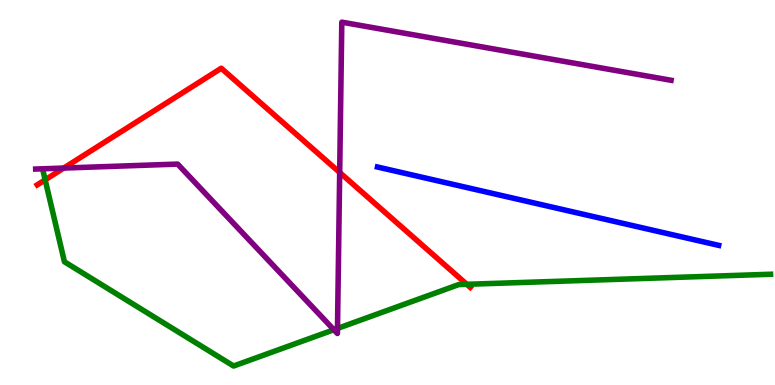[{'lines': ['blue', 'red'], 'intersections': []}, {'lines': ['green', 'red'], 'intersections': [{'x': 0.583, 'y': 5.33}, {'x': 6.02, 'y': 2.62}]}, {'lines': ['purple', 'red'], 'intersections': [{'x': 0.823, 'y': 5.63}, {'x': 4.38, 'y': 5.52}]}, {'lines': ['blue', 'green'], 'intersections': []}, {'lines': ['blue', 'purple'], 'intersections': []}, {'lines': ['green', 'purple'], 'intersections': [{'x': 4.31, 'y': 1.44}, {'x': 4.35, 'y': 1.47}]}]